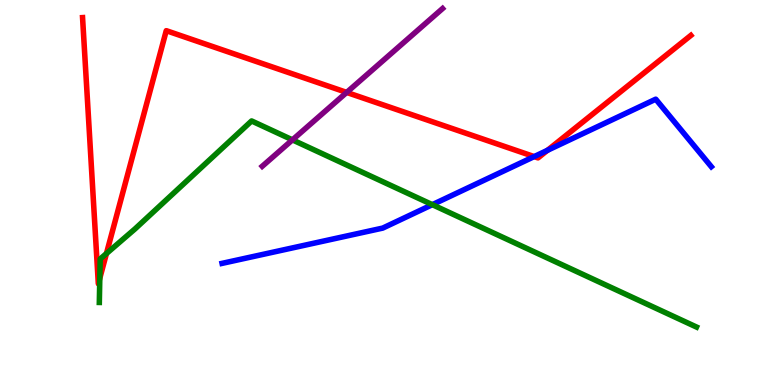[{'lines': ['blue', 'red'], 'intersections': [{'x': 6.89, 'y': 5.93}, {'x': 7.06, 'y': 6.1}]}, {'lines': ['green', 'red'], 'intersections': [{'x': 1.29, 'y': 2.77}, {'x': 1.37, 'y': 3.41}]}, {'lines': ['purple', 'red'], 'intersections': [{'x': 4.47, 'y': 7.6}]}, {'lines': ['blue', 'green'], 'intersections': [{'x': 5.58, 'y': 4.68}]}, {'lines': ['blue', 'purple'], 'intersections': []}, {'lines': ['green', 'purple'], 'intersections': [{'x': 3.77, 'y': 6.37}]}]